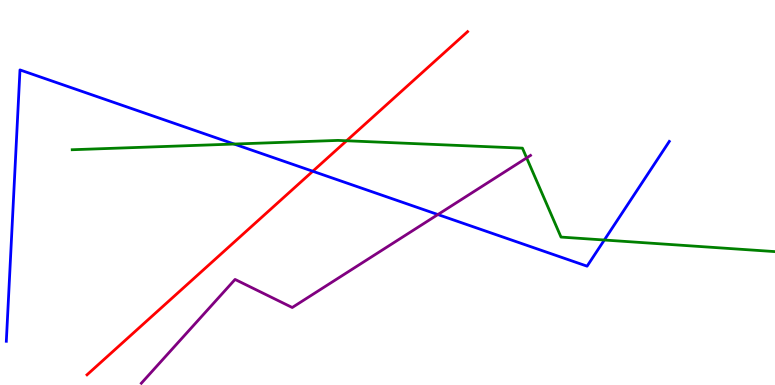[{'lines': ['blue', 'red'], 'intersections': [{'x': 4.04, 'y': 5.55}]}, {'lines': ['green', 'red'], 'intersections': [{'x': 4.47, 'y': 6.34}]}, {'lines': ['purple', 'red'], 'intersections': []}, {'lines': ['blue', 'green'], 'intersections': [{'x': 3.02, 'y': 6.26}, {'x': 7.8, 'y': 3.77}]}, {'lines': ['blue', 'purple'], 'intersections': [{'x': 5.65, 'y': 4.43}]}, {'lines': ['green', 'purple'], 'intersections': [{'x': 6.8, 'y': 5.9}]}]